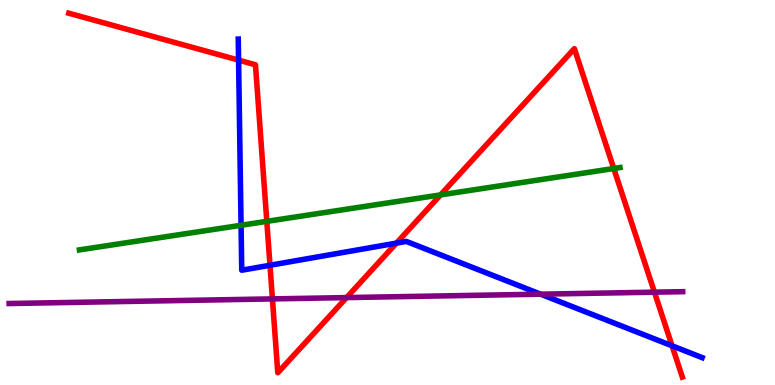[{'lines': ['blue', 'red'], 'intersections': [{'x': 3.08, 'y': 8.44}, {'x': 3.48, 'y': 3.11}, {'x': 5.11, 'y': 3.69}, {'x': 8.67, 'y': 1.02}]}, {'lines': ['green', 'red'], 'intersections': [{'x': 3.44, 'y': 4.25}, {'x': 5.68, 'y': 4.94}, {'x': 7.92, 'y': 5.62}]}, {'lines': ['purple', 'red'], 'intersections': [{'x': 3.52, 'y': 2.24}, {'x': 4.47, 'y': 2.27}, {'x': 8.44, 'y': 2.41}]}, {'lines': ['blue', 'green'], 'intersections': [{'x': 3.11, 'y': 4.15}]}, {'lines': ['blue', 'purple'], 'intersections': [{'x': 6.98, 'y': 2.36}]}, {'lines': ['green', 'purple'], 'intersections': []}]